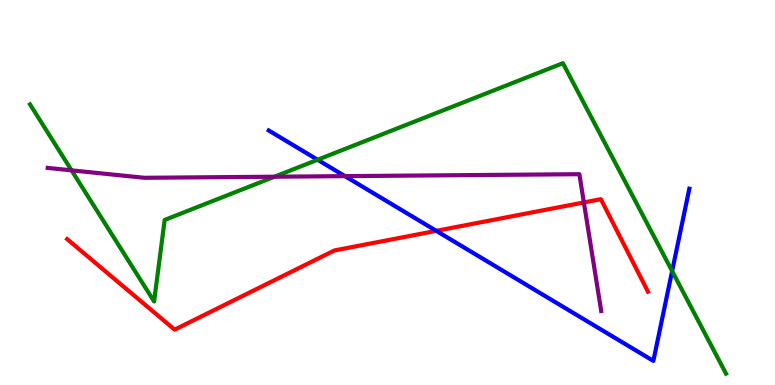[{'lines': ['blue', 'red'], 'intersections': [{'x': 5.63, 'y': 4.0}]}, {'lines': ['green', 'red'], 'intersections': []}, {'lines': ['purple', 'red'], 'intersections': [{'x': 7.53, 'y': 4.74}]}, {'lines': ['blue', 'green'], 'intersections': [{'x': 4.1, 'y': 5.85}, {'x': 8.67, 'y': 2.96}]}, {'lines': ['blue', 'purple'], 'intersections': [{'x': 4.45, 'y': 5.43}]}, {'lines': ['green', 'purple'], 'intersections': [{'x': 0.923, 'y': 5.58}, {'x': 3.54, 'y': 5.41}]}]